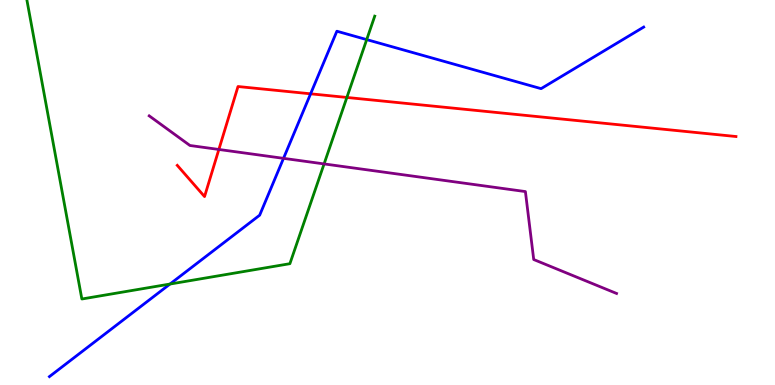[{'lines': ['blue', 'red'], 'intersections': [{'x': 4.01, 'y': 7.56}]}, {'lines': ['green', 'red'], 'intersections': [{'x': 4.48, 'y': 7.47}]}, {'lines': ['purple', 'red'], 'intersections': [{'x': 2.82, 'y': 6.12}]}, {'lines': ['blue', 'green'], 'intersections': [{'x': 2.19, 'y': 2.62}, {'x': 4.73, 'y': 8.97}]}, {'lines': ['blue', 'purple'], 'intersections': [{'x': 3.66, 'y': 5.89}]}, {'lines': ['green', 'purple'], 'intersections': [{'x': 4.18, 'y': 5.74}]}]